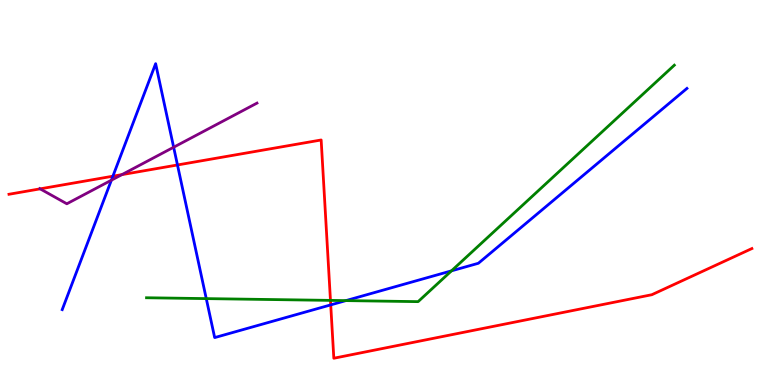[{'lines': ['blue', 'red'], 'intersections': [{'x': 1.46, 'y': 5.42}, {'x': 2.29, 'y': 5.72}, {'x': 4.27, 'y': 2.08}]}, {'lines': ['green', 'red'], 'intersections': [{'x': 4.26, 'y': 2.2}]}, {'lines': ['purple', 'red'], 'intersections': [{'x': 0.518, 'y': 5.09}, {'x': 1.57, 'y': 5.46}]}, {'lines': ['blue', 'green'], 'intersections': [{'x': 2.66, 'y': 2.24}, {'x': 4.46, 'y': 2.19}, {'x': 5.83, 'y': 2.96}]}, {'lines': ['blue', 'purple'], 'intersections': [{'x': 1.44, 'y': 5.32}, {'x': 2.24, 'y': 6.18}]}, {'lines': ['green', 'purple'], 'intersections': []}]